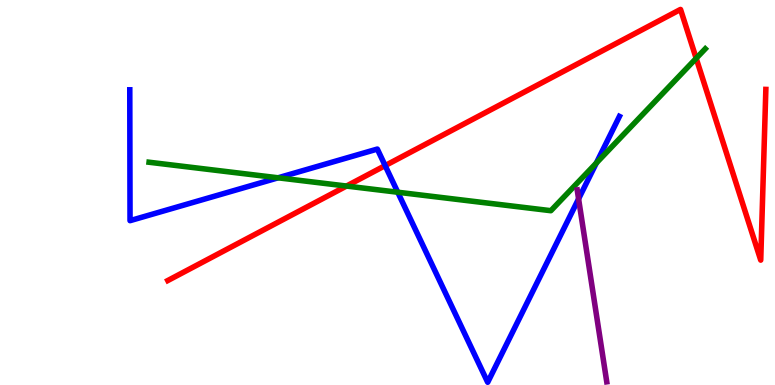[{'lines': ['blue', 'red'], 'intersections': [{'x': 4.97, 'y': 5.7}]}, {'lines': ['green', 'red'], 'intersections': [{'x': 4.47, 'y': 5.17}, {'x': 8.98, 'y': 8.48}]}, {'lines': ['purple', 'red'], 'intersections': []}, {'lines': ['blue', 'green'], 'intersections': [{'x': 3.59, 'y': 5.38}, {'x': 5.13, 'y': 5.01}, {'x': 7.69, 'y': 5.77}]}, {'lines': ['blue', 'purple'], 'intersections': [{'x': 7.47, 'y': 4.83}]}, {'lines': ['green', 'purple'], 'intersections': []}]